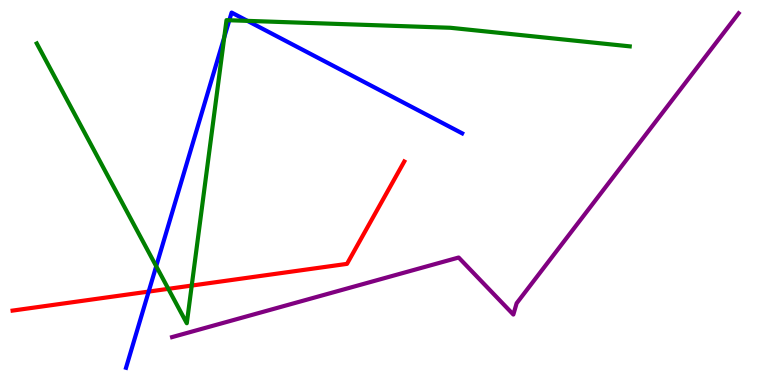[{'lines': ['blue', 'red'], 'intersections': [{'x': 1.92, 'y': 2.43}]}, {'lines': ['green', 'red'], 'intersections': [{'x': 2.17, 'y': 2.5}, {'x': 2.47, 'y': 2.58}]}, {'lines': ['purple', 'red'], 'intersections': []}, {'lines': ['blue', 'green'], 'intersections': [{'x': 2.02, 'y': 3.09}, {'x': 2.89, 'y': 9.03}, {'x': 2.96, 'y': 9.47}, {'x': 3.19, 'y': 9.46}]}, {'lines': ['blue', 'purple'], 'intersections': []}, {'lines': ['green', 'purple'], 'intersections': []}]